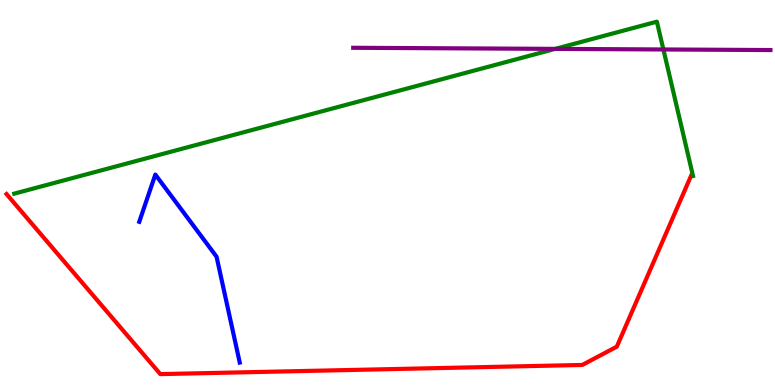[{'lines': ['blue', 'red'], 'intersections': []}, {'lines': ['green', 'red'], 'intersections': []}, {'lines': ['purple', 'red'], 'intersections': []}, {'lines': ['blue', 'green'], 'intersections': []}, {'lines': ['blue', 'purple'], 'intersections': []}, {'lines': ['green', 'purple'], 'intersections': [{'x': 7.16, 'y': 8.73}, {'x': 8.56, 'y': 8.72}]}]